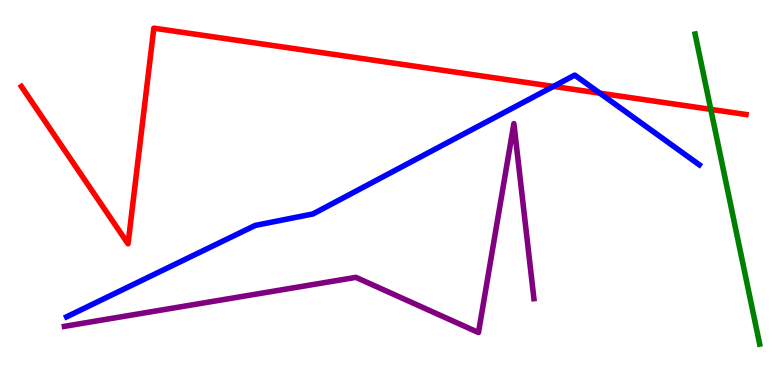[{'lines': ['blue', 'red'], 'intersections': [{'x': 7.14, 'y': 7.76}, {'x': 7.74, 'y': 7.58}]}, {'lines': ['green', 'red'], 'intersections': [{'x': 9.17, 'y': 7.16}]}, {'lines': ['purple', 'red'], 'intersections': []}, {'lines': ['blue', 'green'], 'intersections': []}, {'lines': ['blue', 'purple'], 'intersections': []}, {'lines': ['green', 'purple'], 'intersections': []}]